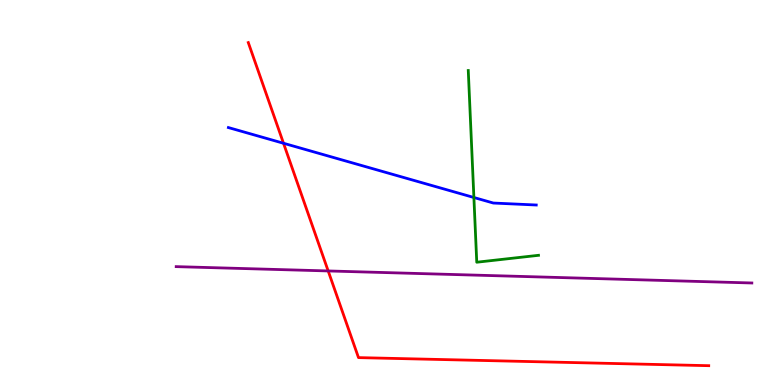[{'lines': ['blue', 'red'], 'intersections': [{'x': 3.66, 'y': 6.28}]}, {'lines': ['green', 'red'], 'intersections': []}, {'lines': ['purple', 'red'], 'intersections': [{'x': 4.23, 'y': 2.96}]}, {'lines': ['blue', 'green'], 'intersections': [{'x': 6.11, 'y': 4.87}]}, {'lines': ['blue', 'purple'], 'intersections': []}, {'lines': ['green', 'purple'], 'intersections': []}]